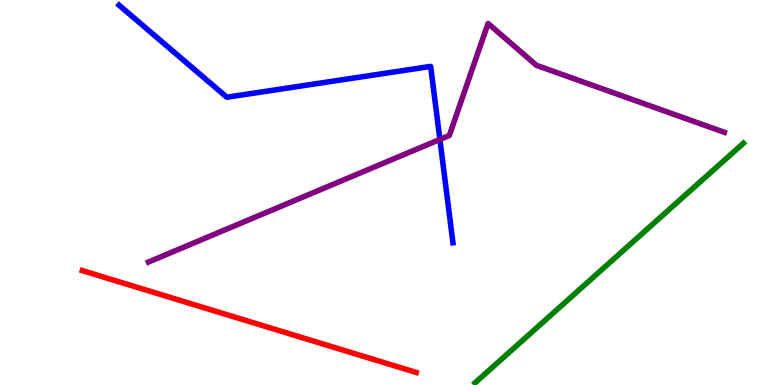[{'lines': ['blue', 'red'], 'intersections': []}, {'lines': ['green', 'red'], 'intersections': []}, {'lines': ['purple', 'red'], 'intersections': []}, {'lines': ['blue', 'green'], 'intersections': []}, {'lines': ['blue', 'purple'], 'intersections': [{'x': 5.68, 'y': 6.38}]}, {'lines': ['green', 'purple'], 'intersections': []}]